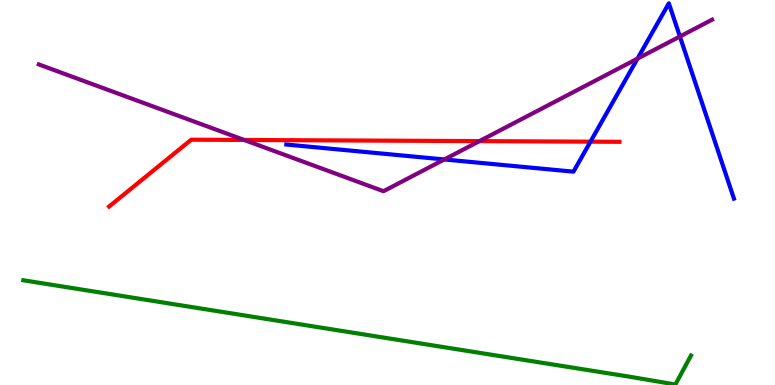[{'lines': ['blue', 'red'], 'intersections': [{'x': 7.62, 'y': 6.32}]}, {'lines': ['green', 'red'], 'intersections': []}, {'lines': ['purple', 'red'], 'intersections': [{'x': 3.15, 'y': 6.36}, {'x': 6.19, 'y': 6.33}]}, {'lines': ['blue', 'green'], 'intersections': []}, {'lines': ['blue', 'purple'], 'intersections': [{'x': 5.73, 'y': 5.86}, {'x': 8.23, 'y': 8.48}, {'x': 8.77, 'y': 9.05}]}, {'lines': ['green', 'purple'], 'intersections': []}]